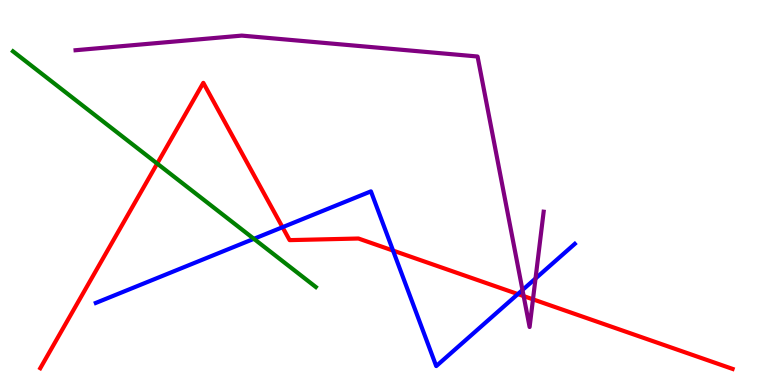[{'lines': ['blue', 'red'], 'intersections': [{'x': 3.65, 'y': 4.1}, {'x': 5.07, 'y': 3.49}, {'x': 6.68, 'y': 2.36}]}, {'lines': ['green', 'red'], 'intersections': [{'x': 2.03, 'y': 5.75}]}, {'lines': ['purple', 'red'], 'intersections': [{'x': 6.76, 'y': 2.31}, {'x': 6.88, 'y': 2.22}]}, {'lines': ['blue', 'green'], 'intersections': [{'x': 3.28, 'y': 3.8}]}, {'lines': ['blue', 'purple'], 'intersections': [{'x': 6.74, 'y': 2.47}, {'x': 6.91, 'y': 2.77}]}, {'lines': ['green', 'purple'], 'intersections': []}]